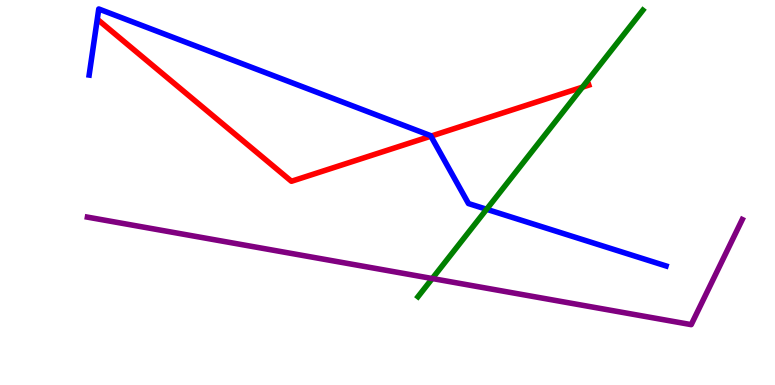[{'lines': ['blue', 'red'], 'intersections': [{'x': 5.56, 'y': 6.46}]}, {'lines': ['green', 'red'], 'intersections': [{'x': 7.52, 'y': 7.74}]}, {'lines': ['purple', 'red'], 'intersections': []}, {'lines': ['blue', 'green'], 'intersections': [{'x': 6.28, 'y': 4.56}]}, {'lines': ['blue', 'purple'], 'intersections': []}, {'lines': ['green', 'purple'], 'intersections': [{'x': 5.58, 'y': 2.77}]}]